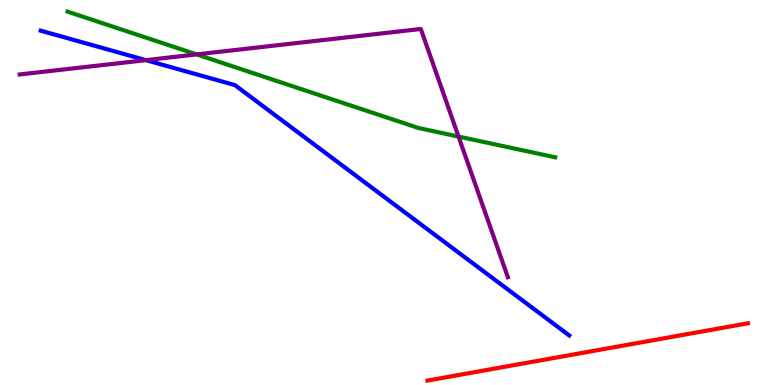[{'lines': ['blue', 'red'], 'intersections': []}, {'lines': ['green', 'red'], 'intersections': []}, {'lines': ['purple', 'red'], 'intersections': []}, {'lines': ['blue', 'green'], 'intersections': []}, {'lines': ['blue', 'purple'], 'intersections': [{'x': 1.88, 'y': 8.44}]}, {'lines': ['green', 'purple'], 'intersections': [{'x': 2.54, 'y': 8.59}, {'x': 5.92, 'y': 6.45}]}]